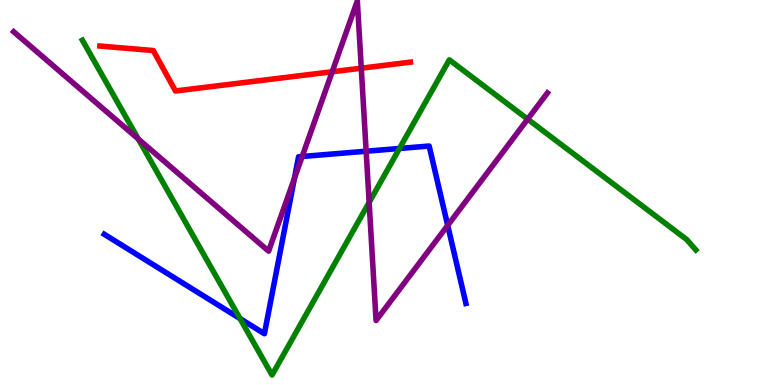[{'lines': ['blue', 'red'], 'intersections': []}, {'lines': ['green', 'red'], 'intersections': []}, {'lines': ['purple', 'red'], 'intersections': [{'x': 4.29, 'y': 8.14}, {'x': 4.66, 'y': 8.23}]}, {'lines': ['blue', 'green'], 'intersections': [{'x': 3.1, 'y': 1.72}, {'x': 5.15, 'y': 6.14}]}, {'lines': ['blue', 'purple'], 'intersections': [{'x': 3.8, 'y': 5.37}, {'x': 3.9, 'y': 5.94}, {'x': 4.72, 'y': 6.07}, {'x': 5.78, 'y': 4.15}]}, {'lines': ['green', 'purple'], 'intersections': [{'x': 1.79, 'y': 6.39}, {'x': 4.76, 'y': 4.74}, {'x': 6.81, 'y': 6.91}]}]